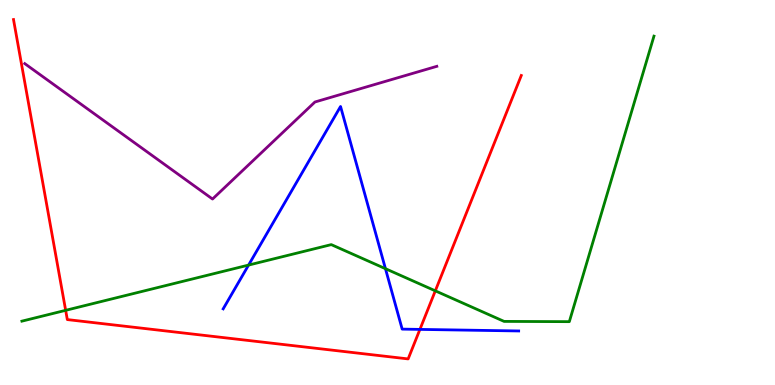[{'lines': ['blue', 'red'], 'intersections': [{'x': 5.42, 'y': 1.44}]}, {'lines': ['green', 'red'], 'intersections': [{'x': 0.847, 'y': 1.94}, {'x': 5.62, 'y': 2.45}]}, {'lines': ['purple', 'red'], 'intersections': []}, {'lines': ['blue', 'green'], 'intersections': [{'x': 3.21, 'y': 3.11}, {'x': 4.97, 'y': 3.02}]}, {'lines': ['blue', 'purple'], 'intersections': []}, {'lines': ['green', 'purple'], 'intersections': []}]